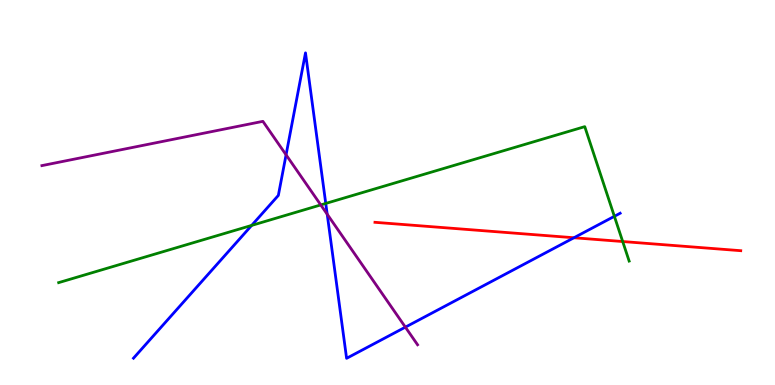[{'lines': ['blue', 'red'], 'intersections': [{'x': 7.41, 'y': 3.82}]}, {'lines': ['green', 'red'], 'intersections': [{'x': 8.03, 'y': 3.73}]}, {'lines': ['purple', 'red'], 'intersections': []}, {'lines': ['blue', 'green'], 'intersections': [{'x': 3.25, 'y': 4.15}, {'x': 4.2, 'y': 4.72}, {'x': 7.93, 'y': 4.38}]}, {'lines': ['blue', 'purple'], 'intersections': [{'x': 3.69, 'y': 5.98}, {'x': 4.22, 'y': 4.44}, {'x': 5.23, 'y': 1.5}]}, {'lines': ['green', 'purple'], 'intersections': [{'x': 4.14, 'y': 4.68}]}]